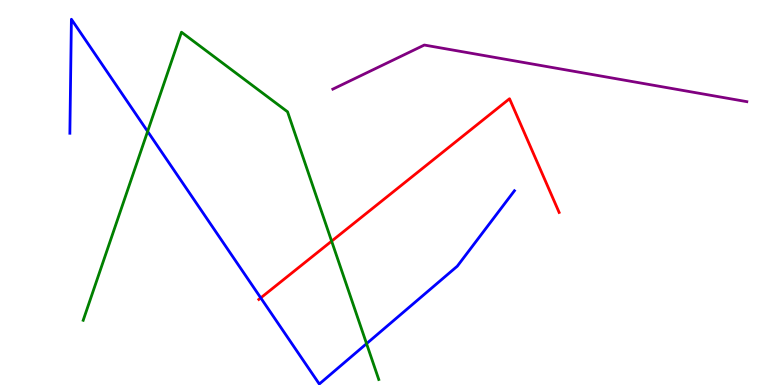[{'lines': ['blue', 'red'], 'intersections': [{'x': 3.36, 'y': 2.26}]}, {'lines': ['green', 'red'], 'intersections': [{'x': 4.28, 'y': 3.74}]}, {'lines': ['purple', 'red'], 'intersections': []}, {'lines': ['blue', 'green'], 'intersections': [{'x': 1.9, 'y': 6.59}, {'x': 4.73, 'y': 1.07}]}, {'lines': ['blue', 'purple'], 'intersections': []}, {'lines': ['green', 'purple'], 'intersections': []}]